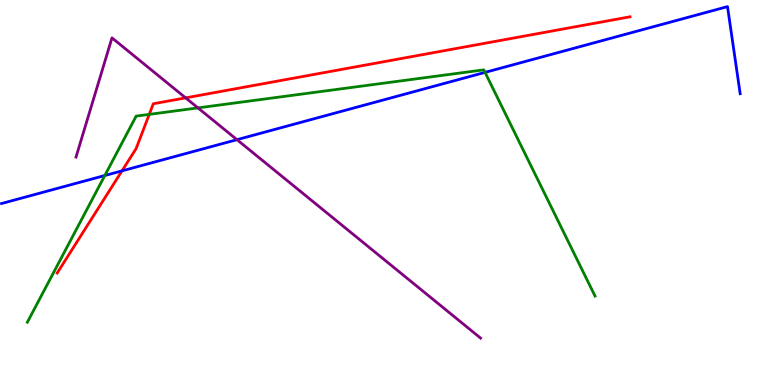[{'lines': ['blue', 'red'], 'intersections': [{'x': 1.57, 'y': 5.56}]}, {'lines': ['green', 'red'], 'intersections': [{'x': 1.93, 'y': 7.03}]}, {'lines': ['purple', 'red'], 'intersections': [{'x': 2.4, 'y': 7.46}]}, {'lines': ['blue', 'green'], 'intersections': [{'x': 1.35, 'y': 5.44}, {'x': 6.26, 'y': 8.12}]}, {'lines': ['blue', 'purple'], 'intersections': [{'x': 3.06, 'y': 6.37}]}, {'lines': ['green', 'purple'], 'intersections': [{'x': 2.55, 'y': 7.2}]}]